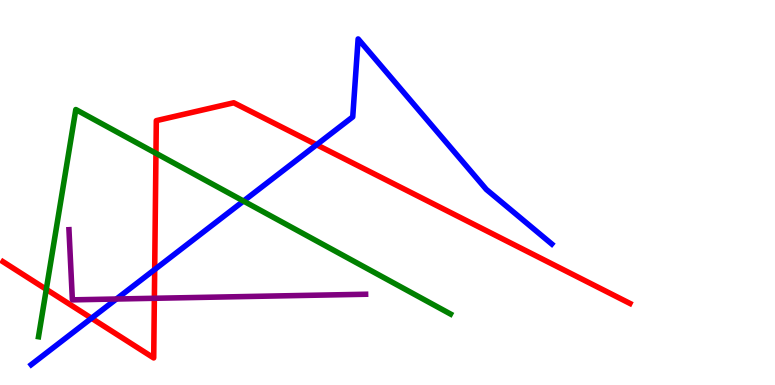[{'lines': ['blue', 'red'], 'intersections': [{'x': 1.18, 'y': 1.73}, {'x': 2.0, 'y': 3.0}, {'x': 4.09, 'y': 6.24}]}, {'lines': ['green', 'red'], 'intersections': [{'x': 0.597, 'y': 2.48}, {'x': 2.01, 'y': 6.02}]}, {'lines': ['purple', 'red'], 'intersections': [{'x': 1.99, 'y': 2.25}]}, {'lines': ['blue', 'green'], 'intersections': [{'x': 3.14, 'y': 4.78}]}, {'lines': ['blue', 'purple'], 'intersections': [{'x': 1.5, 'y': 2.23}]}, {'lines': ['green', 'purple'], 'intersections': []}]